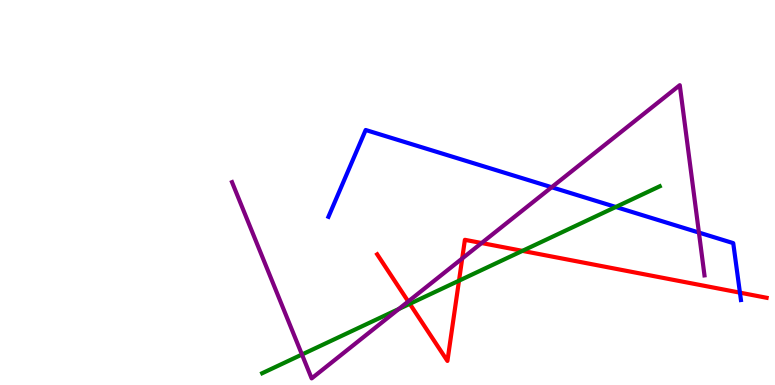[{'lines': ['blue', 'red'], 'intersections': [{'x': 9.55, 'y': 2.4}]}, {'lines': ['green', 'red'], 'intersections': [{'x': 5.29, 'y': 2.11}, {'x': 5.92, 'y': 2.71}, {'x': 6.74, 'y': 3.48}]}, {'lines': ['purple', 'red'], 'intersections': [{'x': 5.27, 'y': 2.17}, {'x': 5.96, 'y': 3.29}, {'x': 6.21, 'y': 3.69}]}, {'lines': ['blue', 'green'], 'intersections': [{'x': 7.95, 'y': 4.62}]}, {'lines': ['blue', 'purple'], 'intersections': [{'x': 7.12, 'y': 5.14}, {'x': 9.02, 'y': 3.96}]}, {'lines': ['green', 'purple'], 'intersections': [{'x': 3.9, 'y': 0.792}, {'x': 5.15, 'y': 1.97}]}]